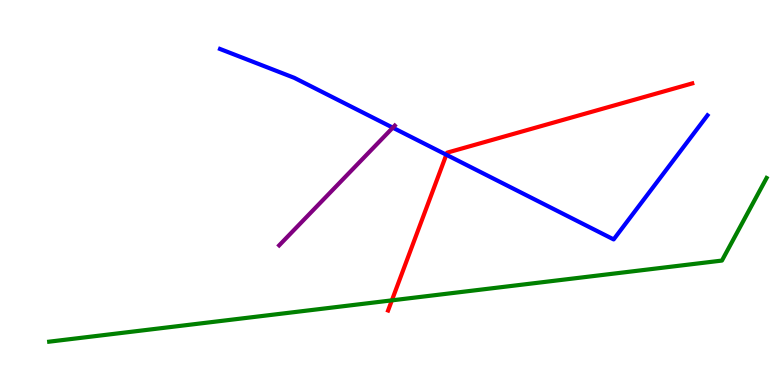[{'lines': ['blue', 'red'], 'intersections': [{'x': 5.76, 'y': 5.98}]}, {'lines': ['green', 'red'], 'intersections': [{'x': 5.06, 'y': 2.2}]}, {'lines': ['purple', 'red'], 'intersections': []}, {'lines': ['blue', 'green'], 'intersections': []}, {'lines': ['blue', 'purple'], 'intersections': [{'x': 5.07, 'y': 6.68}]}, {'lines': ['green', 'purple'], 'intersections': []}]